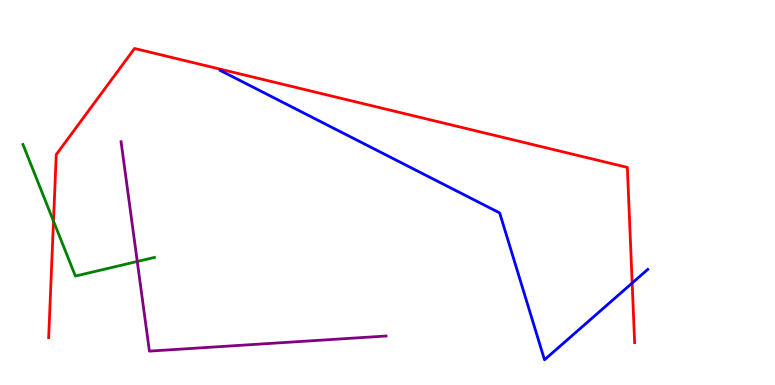[{'lines': ['blue', 'red'], 'intersections': [{'x': 8.16, 'y': 2.65}]}, {'lines': ['green', 'red'], 'intersections': [{'x': 0.69, 'y': 4.26}]}, {'lines': ['purple', 'red'], 'intersections': []}, {'lines': ['blue', 'green'], 'intersections': []}, {'lines': ['blue', 'purple'], 'intersections': []}, {'lines': ['green', 'purple'], 'intersections': [{'x': 1.77, 'y': 3.21}]}]